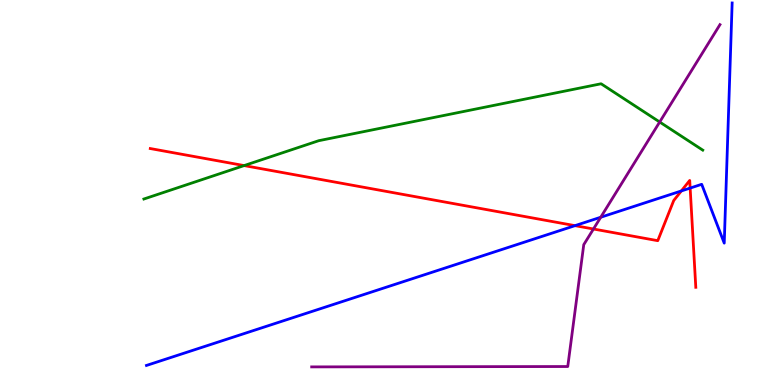[{'lines': ['blue', 'red'], 'intersections': [{'x': 7.42, 'y': 4.14}, {'x': 8.79, 'y': 5.04}, {'x': 8.91, 'y': 5.11}]}, {'lines': ['green', 'red'], 'intersections': [{'x': 3.15, 'y': 5.7}]}, {'lines': ['purple', 'red'], 'intersections': [{'x': 7.66, 'y': 4.05}]}, {'lines': ['blue', 'green'], 'intersections': []}, {'lines': ['blue', 'purple'], 'intersections': [{'x': 7.75, 'y': 4.36}]}, {'lines': ['green', 'purple'], 'intersections': [{'x': 8.51, 'y': 6.83}]}]